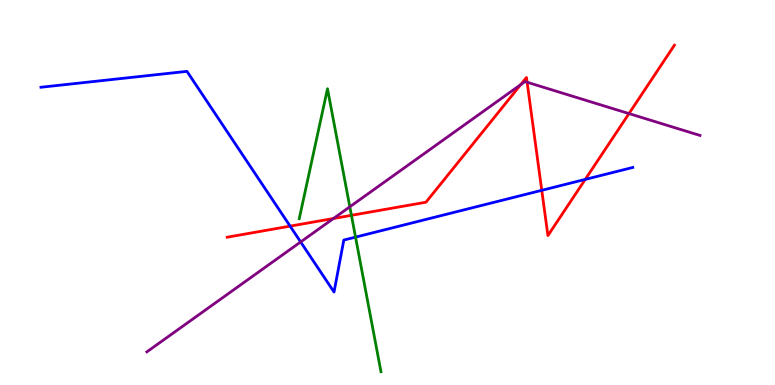[{'lines': ['blue', 'red'], 'intersections': [{'x': 3.74, 'y': 4.13}, {'x': 6.99, 'y': 5.06}, {'x': 7.55, 'y': 5.34}]}, {'lines': ['green', 'red'], 'intersections': [{'x': 4.53, 'y': 4.41}]}, {'lines': ['purple', 'red'], 'intersections': [{'x': 4.3, 'y': 4.32}, {'x': 6.72, 'y': 7.8}, {'x': 6.8, 'y': 7.86}, {'x': 8.12, 'y': 7.05}]}, {'lines': ['blue', 'green'], 'intersections': [{'x': 4.59, 'y': 3.84}]}, {'lines': ['blue', 'purple'], 'intersections': [{'x': 3.88, 'y': 3.72}]}, {'lines': ['green', 'purple'], 'intersections': [{'x': 4.51, 'y': 4.63}]}]